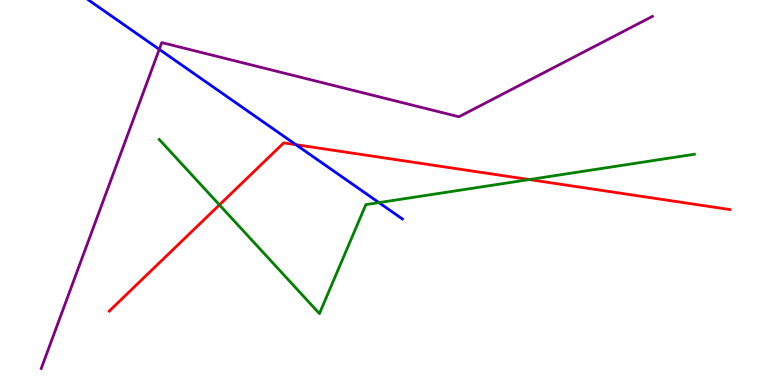[{'lines': ['blue', 'red'], 'intersections': [{'x': 3.82, 'y': 6.24}]}, {'lines': ['green', 'red'], 'intersections': [{'x': 2.83, 'y': 4.68}, {'x': 6.83, 'y': 5.34}]}, {'lines': ['purple', 'red'], 'intersections': []}, {'lines': ['blue', 'green'], 'intersections': [{'x': 4.89, 'y': 4.74}]}, {'lines': ['blue', 'purple'], 'intersections': [{'x': 2.05, 'y': 8.72}]}, {'lines': ['green', 'purple'], 'intersections': []}]